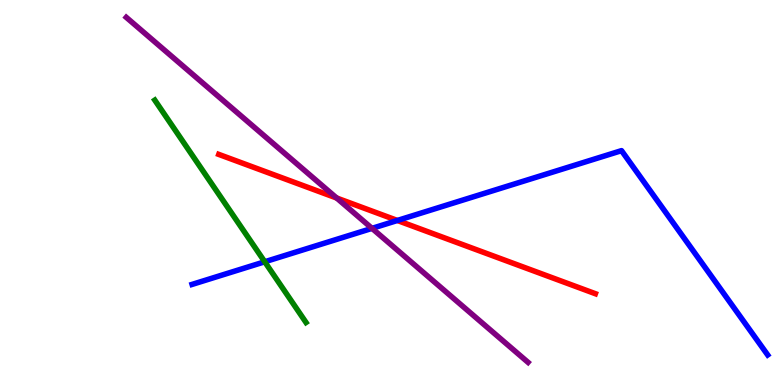[{'lines': ['blue', 'red'], 'intersections': [{'x': 5.13, 'y': 4.27}]}, {'lines': ['green', 'red'], 'intersections': []}, {'lines': ['purple', 'red'], 'intersections': [{'x': 4.34, 'y': 4.86}]}, {'lines': ['blue', 'green'], 'intersections': [{'x': 3.42, 'y': 3.2}]}, {'lines': ['blue', 'purple'], 'intersections': [{'x': 4.8, 'y': 4.07}]}, {'lines': ['green', 'purple'], 'intersections': []}]